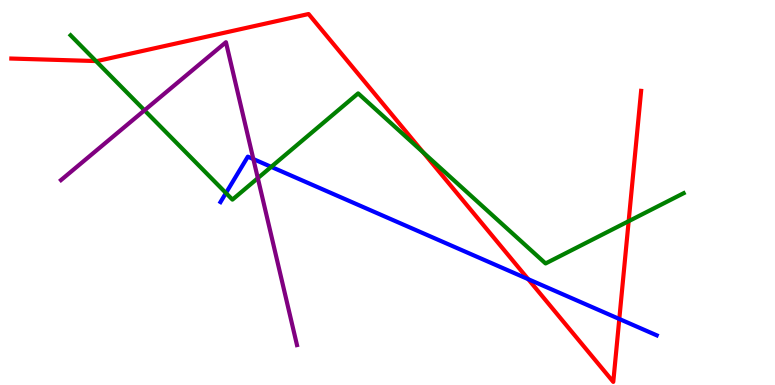[{'lines': ['blue', 'red'], 'intersections': [{'x': 6.82, 'y': 2.75}, {'x': 7.99, 'y': 1.72}]}, {'lines': ['green', 'red'], 'intersections': [{'x': 1.24, 'y': 8.41}, {'x': 5.46, 'y': 6.04}, {'x': 8.11, 'y': 4.25}]}, {'lines': ['purple', 'red'], 'intersections': []}, {'lines': ['blue', 'green'], 'intersections': [{'x': 2.92, 'y': 4.99}, {'x': 3.5, 'y': 5.67}]}, {'lines': ['blue', 'purple'], 'intersections': [{'x': 3.27, 'y': 5.87}]}, {'lines': ['green', 'purple'], 'intersections': [{'x': 1.86, 'y': 7.13}, {'x': 3.33, 'y': 5.37}]}]